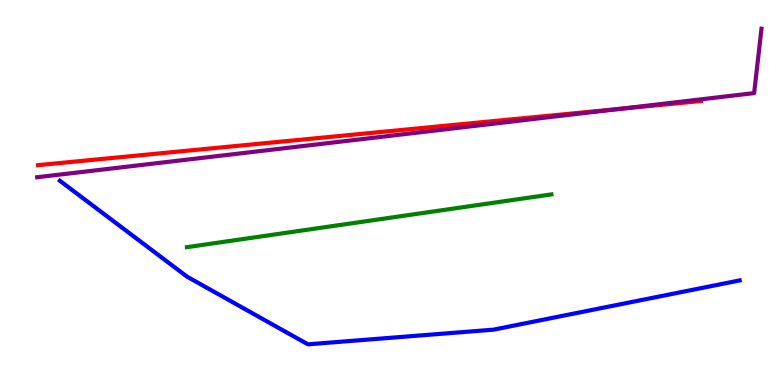[{'lines': ['blue', 'red'], 'intersections': []}, {'lines': ['green', 'red'], 'intersections': []}, {'lines': ['purple', 'red'], 'intersections': [{'x': 7.99, 'y': 7.17}]}, {'lines': ['blue', 'green'], 'intersections': []}, {'lines': ['blue', 'purple'], 'intersections': []}, {'lines': ['green', 'purple'], 'intersections': []}]